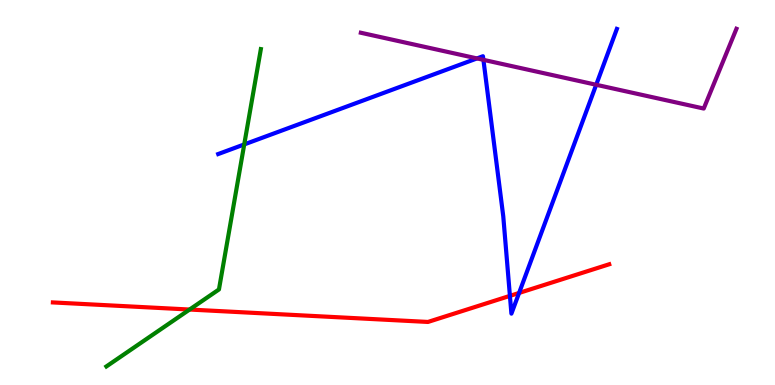[{'lines': ['blue', 'red'], 'intersections': [{'x': 6.58, 'y': 2.32}, {'x': 6.7, 'y': 2.39}]}, {'lines': ['green', 'red'], 'intersections': [{'x': 2.45, 'y': 1.96}]}, {'lines': ['purple', 'red'], 'intersections': []}, {'lines': ['blue', 'green'], 'intersections': [{'x': 3.15, 'y': 6.25}]}, {'lines': ['blue', 'purple'], 'intersections': [{'x': 6.15, 'y': 8.48}, {'x': 6.24, 'y': 8.45}, {'x': 7.69, 'y': 7.8}]}, {'lines': ['green', 'purple'], 'intersections': []}]